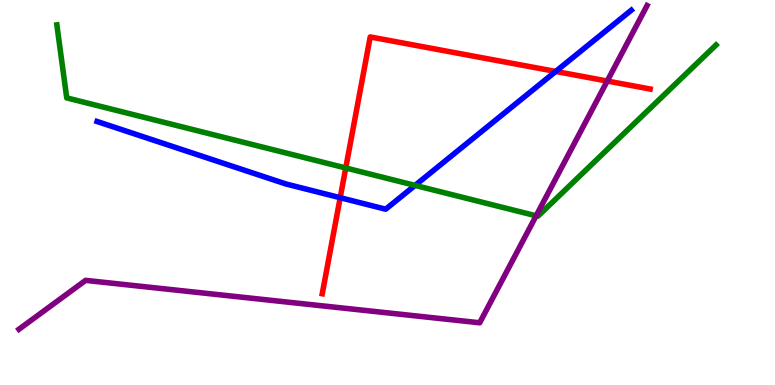[{'lines': ['blue', 'red'], 'intersections': [{'x': 4.39, 'y': 4.86}, {'x': 7.17, 'y': 8.14}]}, {'lines': ['green', 'red'], 'intersections': [{'x': 4.46, 'y': 5.64}]}, {'lines': ['purple', 'red'], 'intersections': [{'x': 7.84, 'y': 7.9}]}, {'lines': ['blue', 'green'], 'intersections': [{'x': 5.36, 'y': 5.18}]}, {'lines': ['blue', 'purple'], 'intersections': []}, {'lines': ['green', 'purple'], 'intersections': [{'x': 6.92, 'y': 4.39}]}]